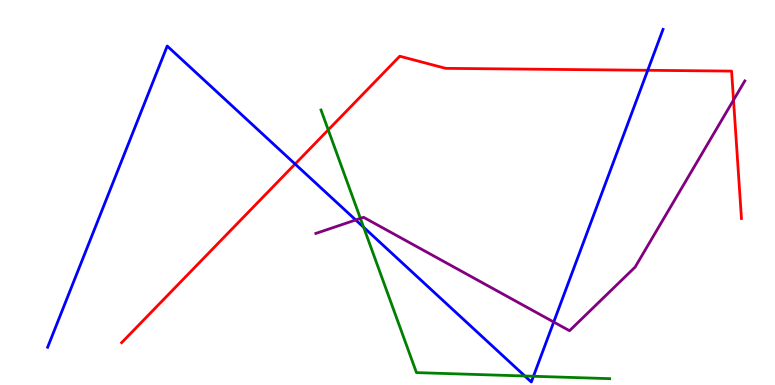[{'lines': ['blue', 'red'], 'intersections': [{'x': 3.81, 'y': 5.74}, {'x': 8.36, 'y': 8.17}]}, {'lines': ['green', 'red'], 'intersections': [{'x': 4.24, 'y': 6.63}]}, {'lines': ['purple', 'red'], 'intersections': [{'x': 9.46, 'y': 7.4}]}, {'lines': ['blue', 'green'], 'intersections': [{'x': 4.69, 'y': 4.1}, {'x': 6.77, 'y': 0.234}, {'x': 6.88, 'y': 0.227}]}, {'lines': ['blue', 'purple'], 'intersections': [{'x': 4.59, 'y': 4.29}, {'x': 7.14, 'y': 1.64}]}, {'lines': ['green', 'purple'], 'intersections': [{'x': 4.65, 'y': 4.33}]}]